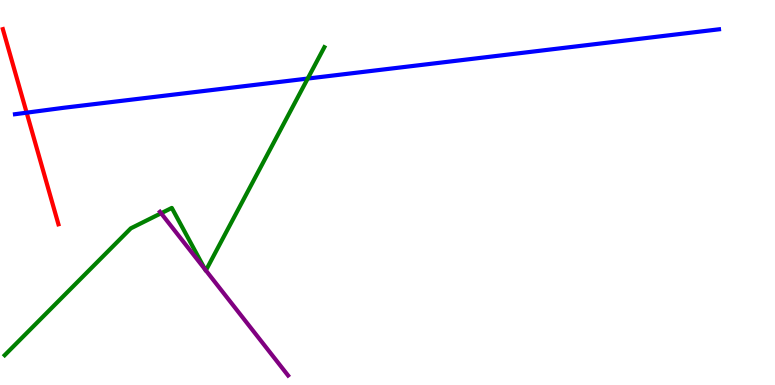[{'lines': ['blue', 'red'], 'intersections': [{'x': 0.344, 'y': 7.07}]}, {'lines': ['green', 'red'], 'intersections': []}, {'lines': ['purple', 'red'], 'intersections': []}, {'lines': ['blue', 'green'], 'intersections': [{'x': 3.97, 'y': 7.96}]}, {'lines': ['blue', 'purple'], 'intersections': []}, {'lines': ['green', 'purple'], 'intersections': [{'x': 2.08, 'y': 4.46}, {'x': 2.65, 'y': 3.0}, {'x': 2.66, 'y': 2.98}]}]